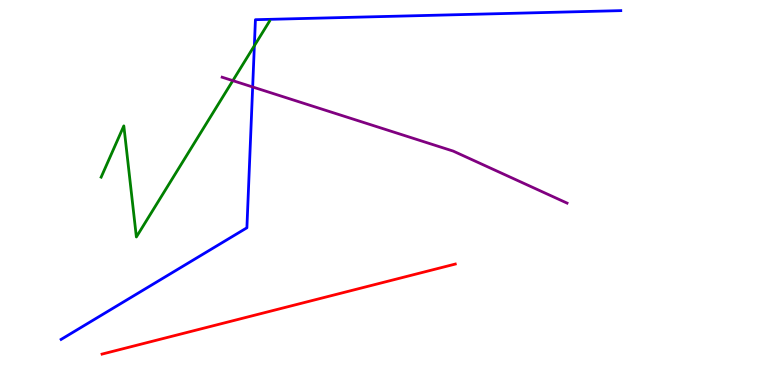[{'lines': ['blue', 'red'], 'intersections': []}, {'lines': ['green', 'red'], 'intersections': []}, {'lines': ['purple', 'red'], 'intersections': []}, {'lines': ['blue', 'green'], 'intersections': [{'x': 3.28, 'y': 8.81}]}, {'lines': ['blue', 'purple'], 'intersections': [{'x': 3.26, 'y': 7.74}]}, {'lines': ['green', 'purple'], 'intersections': [{'x': 3.0, 'y': 7.91}]}]